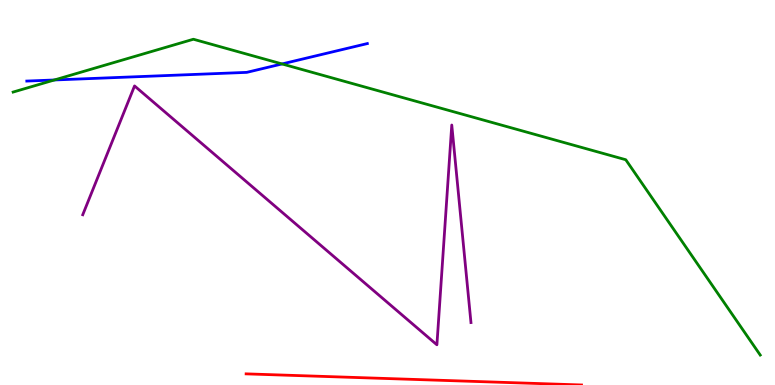[{'lines': ['blue', 'red'], 'intersections': []}, {'lines': ['green', 'red'], 'intersections': []}, {'lines': ['purple', 'red'], 'intersections': []}, {'lines': ['blue', 'green'], 'intersections': [{'x': 0.702, 'y': 7.92}, {'x': 3.64, 'y': 8.34}]}, {'lines': ['blue', 'purple'], 'intersections': []}, {'lines': ['green', 'purple'], 'intersections': []}]